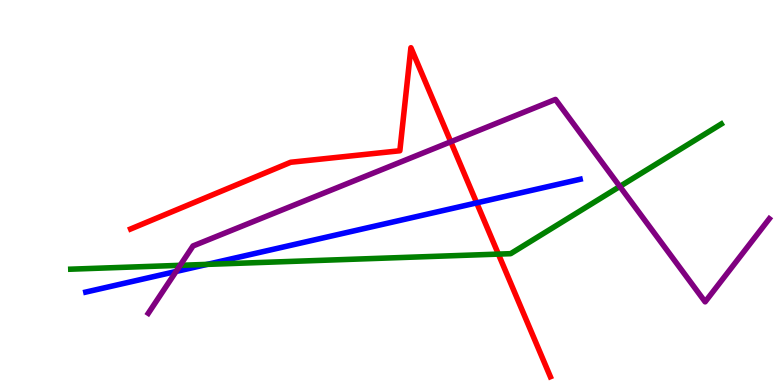[{'lines': ['blue', 'red'], 'intersections': [{'x': 6.15, 'y': 4.73}]}, {'lines': ['green', 'red'], 'intersections': [{'x': 6.43, 'y': 3.4}]}, {'lines': ['purple', 'red'], 'intersections': [{'x': 5.82, 'y': 6.32}]}, {'lines': ['blue', 'green'], 'intersections': [{'x': 2.67, 'y': 3.13}]}, {'lines': ['blue', 'purple'], 'intersections': [{'x': 2.27, 'y': 2.95}]}, {'lines': ['green', 'purple'], 'intersections': [{'x': 2.32, 'y': 3.11}, {'x': 8.0, 'y': 5.16}]}]